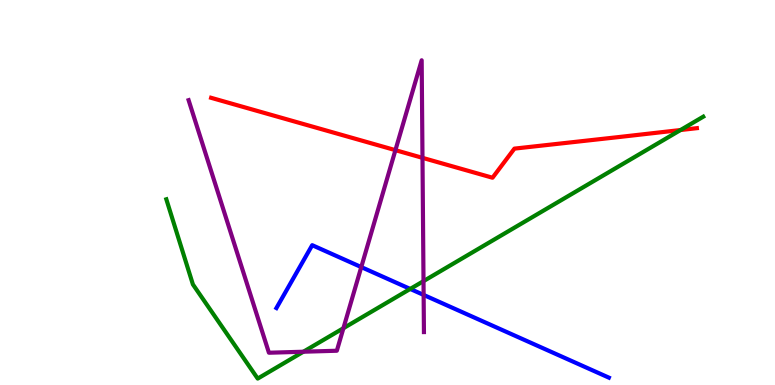[{'lines': ['blue', 'red'], 'intersections': []}, {'lines': ['green', 'red'], 'intersections': [{'x': 8.78, 'y': 6.62}]}, {'lines': ['purple', 'red'], 'intersections': [{'x': 5.1, 'y': 6.1}, {'x': 5.45, 'y': 5.9}]}, {'lines': ['blue', 'green'], 'intersections': [{'x': 5.29, 'y': 2.5}]}, {'lines': ['blue', 'purple'], 'intersections': [{'x': 4.66, 'y': 3.06}, {'x': 5.47, 'y': 2.34}]}, {'lines': ['green', 'purple'], 'intersections': [{'x': 3.91, 'y': 0.864}, {'x': 4.43, 'y': 1.48}, {'x': 5.46, 'y': 2.7}]}]